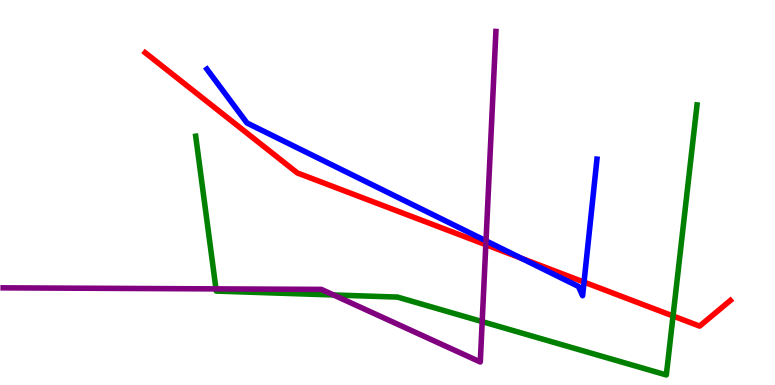[{'lines': ['blue', 'red'], 'intersections': [{'x': 6.72, 'y': 3.3}, {'x': 7.54, 'y': 2.67}]}, {'lines': ['green', 'red'], 'intersections': [{'x': 8.68, 'y': 1.79}]}, {'lines': ['purple', 'red'], 'intersections': [{'x': 6.27, 'y': 3.64}]}, {'lines': ['blue', 'green'], 'intersections': []}, {'lines': ['blue', 'purple'], 'intersections': [{'x': 6.27, 'y': 3.74}]}, {'lines': ['green', 'purple'], 'intersections': [{'x': 2.79, 'y': 2.5}, {'x': 4.3, 'y': 2.34}, {'x': 6.22, 'y': 1.65}]}]